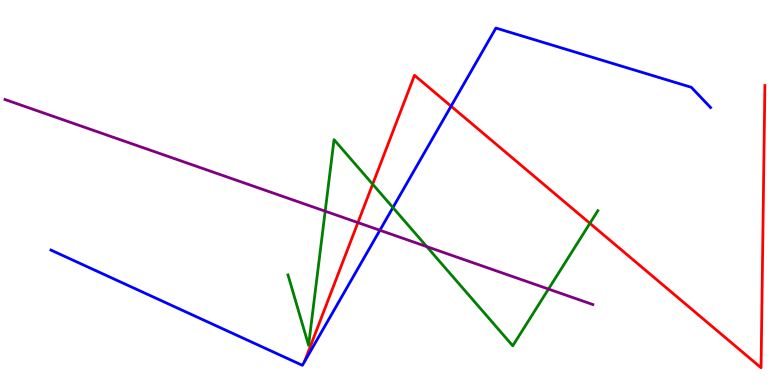[{'lines': ['blue', 'red'], 'intersections': [{'x': 5.82, 'y': 7.24}]}, {'lines': ['green', 'red'], 'intersections': [{'x': 4.81, 'y': 5.22}, {'x': 7.61, 'y': 4.2}]}, {'lines': ['purple', 'red'], 'intersections': [{'x': 4.62, 'y': 4.22}]}, {'lines': ['blue', 'green'], 'intersections': [{'x': 5.07, 'y': 4.61}]}, {'lines': ['blue', 'purple'], 'intersections': [{'x': 4.9, 'y': 4.02}]}, {'lines': ['green', 'purple'], 'intersections': [{'x': 4.2, 'y': 4.51}, {'x': 5.51, 'y': 3.59}, {'x': 7.08, 'y': 2.49}]}]